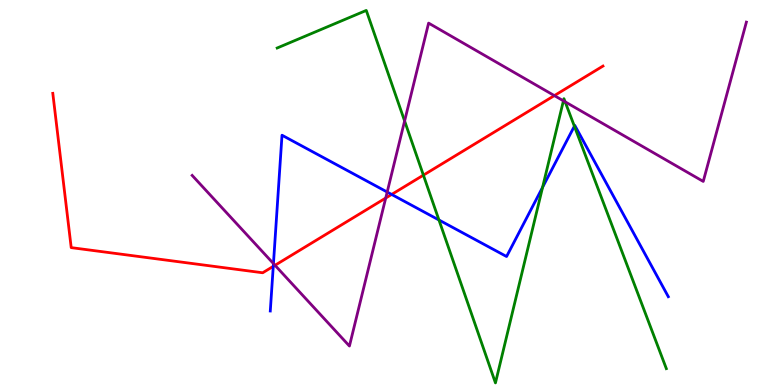[{'lines': ['blue', 'red'], 'intersections': [{'x': 3.53, 'y': 3.08}, {'x': 5.05, 'y': 4.95}]}, {'lines': ['green', 'red'], 'intersections': [{'x': 5.46, 'y': 5.45}]}, {'lines': ['purple', 'red'], 'intersections': [{'x': 3.55, 'y': 3.11}, {'x': 4.98, 'y': 4.86}, {'x': 7.15, 'y': 7.52}]}, {'lines': ['blue', 'green'], 'intersections': [{'x': 5.66, 'y': 4.29}, {'x': 7.0, 'y': 5.14}, {'x': 7.41, 'y': 6.72}]}, {'lines': ['blue', 'purple'], 'intersections': [{'x': 3.53, 'y': 3.15}, {'x': 5.0, 'y': 5.01}]}, {'lines': ['green', 'purple'], 'intersections': [{'x': 5.22, 'y': 6.86}, {'x': 7.27, 'y': 7.38}, {'x': 7.29, 'y': 7.36}]}]